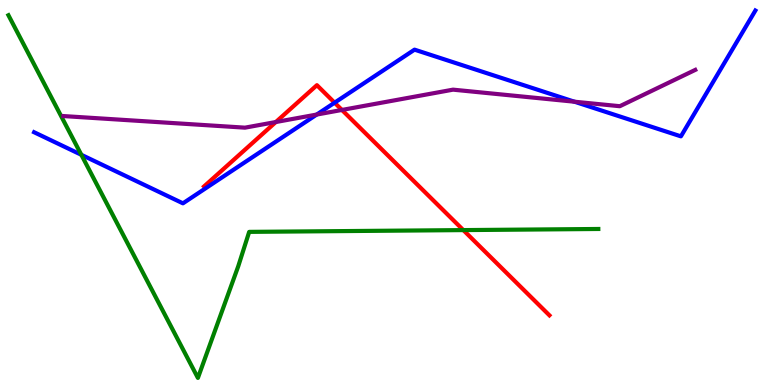[{'lines': ['blue', 'red'], 'intersections': [{'x': 4.32, 'y': 7.33}]}, {'lines': ['green', 'red'], 'intersections': [{'x': 5.98, 'y': 4.02}]}, {'lines': ['purple', 'red'], 'intersections': [{'x': 3.56, 'y': 6.83}, {'x': 4.41, 'y': 7.14}]}, {'lines': ['blue', 'green'], 'intersections': [{'x': 1.05, 'y': 5.98}]}, {'lines': ['blue', 'purple'], 'intersections': [{'x': 4.09, 'y': 7.02}, {'x': 7.41, 'y': 7.36}]}, {'lines': ['green', 'purple'], 'intersections': []}]